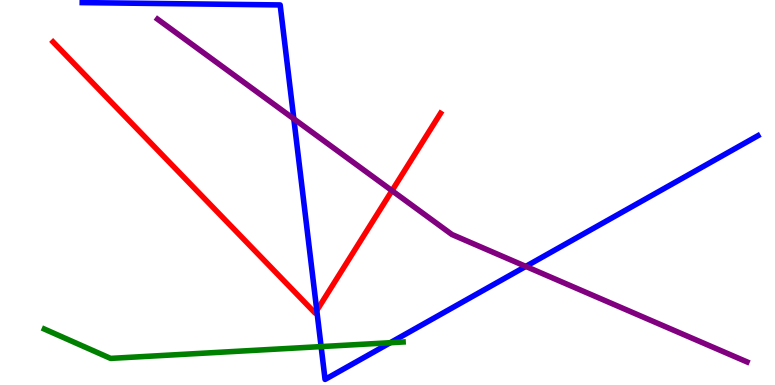[{'lines': ['blue', 'red'], 'intersections': [{'x': 4.09, 'y': 1.94}]}, {'lines': ['green', 'red'], 'intersections': []}, {'lines': ['purple', 'red'], 'intersections': [{'x': 5.06, 'y': 5.05}]}, {'lines': ['blue', 'green'], 'intersections': [{'x': 4.14, 'y': 0.998}, {'x': 5.04, 'y': 1.1}]}, {'lines': ['blue', 'purple'], 'intersections': [{'x': 3.79, 'y': 6.91}, {'x': 6.78, 'y': 3.08}]}, {'lines': ['green', 'purple'], 'intersections': []}]